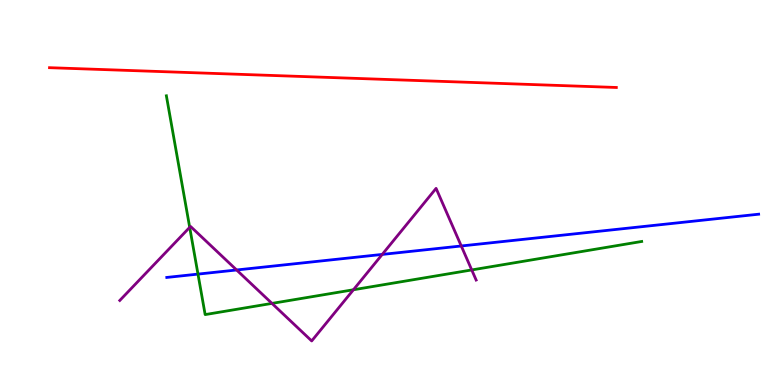[{'lines': ['blue', 'red'], 'intersections': []}, {'lines': ['green', 'red'], 'intersections': []}, {'lines': ['purple', 'red'], 'intersections': []}, {'lines': ['blue', 'green'], 'intersections': [{'x': 2.55, 'y': 2.88}]}, {'lines': ['blue', 'purple'], 'intersections': [{'x': 3.05, 'y': 2.99}, {'x': 4.93, 'y': 3.39}, {'x': 5.95, 'y': 3.61}]}, {'lines': ['green', 'purple'], 'intersections': [{'x': 2.45, 'y': 4.09}, {'x': 3.51, 'y': 2.12}, {'x': 4.56, 'y': 2.47}, {'x': 6.09, 'y': 2.99}]}]